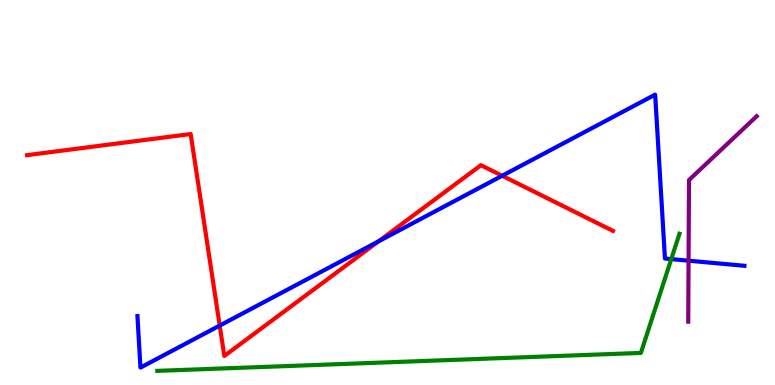[{'lines': ['blue', 'red'], 'intersections': [{'x': 2.83, 'y': 1.54}, {'x': 4.88, 'y': 3.73}, {'x': 6.48, 'y': 5.43}]}, {'lines': ['green', 'red'], 'intersections': []}, {'lines': ['purple', 'red'], 'intersections': []}, {'lines': ['blue', 'green'], 'intersections': [{'x': 8.66, 'y': 3.27}]}, {'lines': ['blue', 'purple'], 'intersections': [{'x': 8.88, 'y': 3.23}]}, {'lines': ['green', 'purple'], 'intersections': []}]